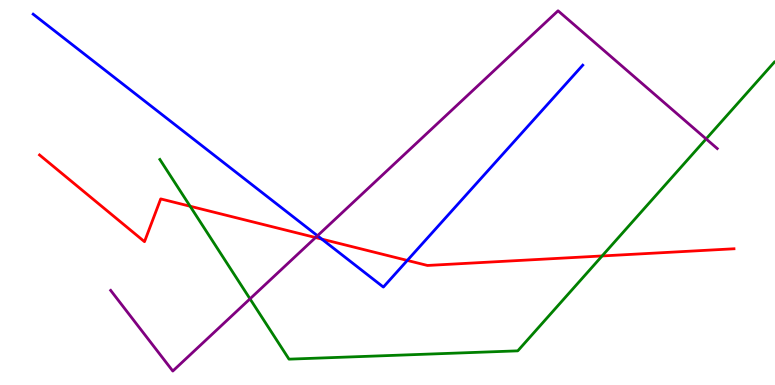[{'lines': ['blue', 'red'], 'intersections': [{'x': 4.15, 'y': 3.79}, {'x': 5.26, 'y': 3.24}]}, {'lines': ['green', 'red'], 'intersections': [{'x': 2.45, 'y': 4.64}, {'x': 7.77, 'y': 3.35}]}, {'lines': ['purple', 'red'], 'intersections': [{'x': 4.07, 'y': 3.83}]}, {'lines': ['blue', 'green'], 'intersections': []}, {'lines': ['blue', 'purple'], 'intersections': [{'x': 4.1, 'y': 3.88}]}, {'lines': ['green', 'purple'], 'intersections': [{'x': 3.23, 'y': 2.24}, {'x': 9.11, 'y': 6.39}]}]